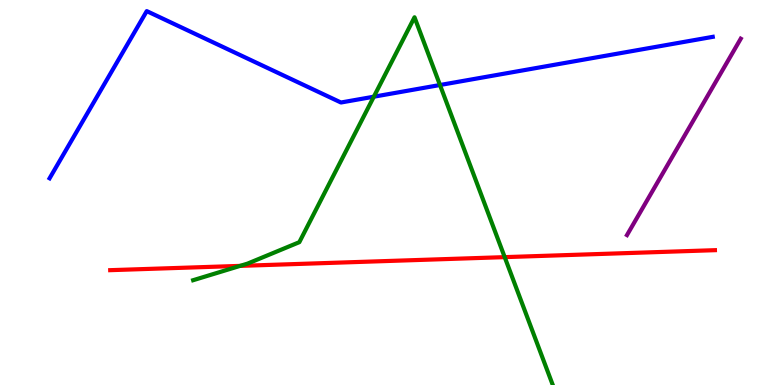[{'lines': ['blue', 'red'], 'intersections': []}, {'lines': ['green', 'red'], 'intersections': [{'x': 3.1, 'y': 3.09}, {'x': 6.51, 'y': 3.32}]}, {'lines': ['purple', 'red'], 'intersections': []}, {'lines': ['blue', 'green'], 'intersections': [{'x': 4.82, 'y': 7.49}, {'x': 5.68, 'y': 7.79}]}, {'lines': ['blue', 'purple'], 'intersections': []}, {'lines': ['green', 'purple'], 'intersections': []}]